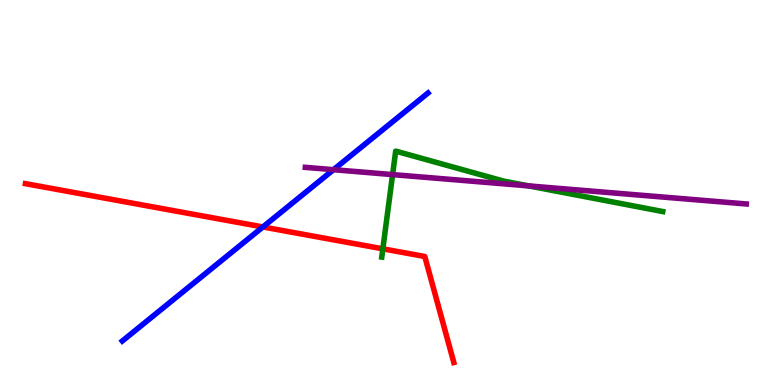[{'lines': ['blue', 'red'], 'intersections': [{'x': 3.39, 'y': 4.1}]}, {'lines': ['green', 'red'], 'intersections': [{'x': 4.94, 'y': 3.54}]}, {'lines': ['purple', 'red'], 'intersections': []}, {'lines': ['blue', 'green'], 'intersections': []}, {'lines': ['blue', 'purple'], 'intersections': [{'x': 4.3, 'y': 5.59}]}, {'lines': ['green', 'purple'], 'intersections': [{'x': 5.07, 'y': 5.46}, {'x': 6.82, 'y': 5.17}]}]